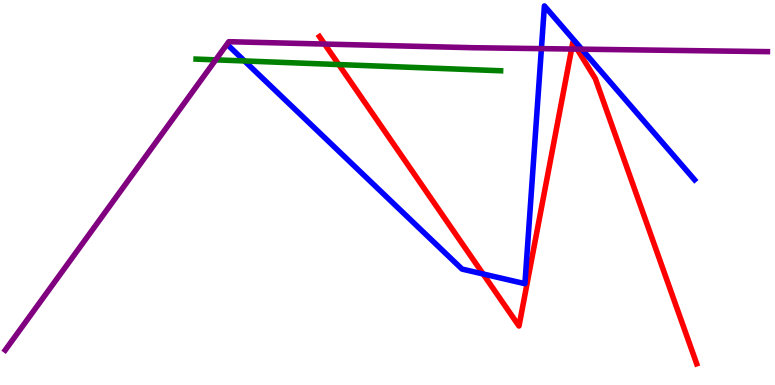[{'lines': ['blue', 'red'], 'intersections': [{'x': 6.23, 'y': 2.88}]}, {'lines': ['green', 'red'], 'intersections': [{'x': 4.37, 'y': 8.32}]}, {'lines': ['purple', 'red'], 'intersections': [{'x': 4.19, 'y': 8.86}, {'x': 7.38, 'y': 8.73}, {'x': 7.45, 'y': 8.72}]}, {'lines': ['blue', 'green'], 'intersections': [{'x': 3.15, 'y': 8.42}]}, {'lines': ['blue', 'purple'], 'intersections': [{'x': 6.99, 'y': 8.74}, {'x': 7.51, 'y': 8.72}]}, {'lines': ['green', 'purple'], 'intersections': [{'x': 2.78, 'y': 8.45}]}]